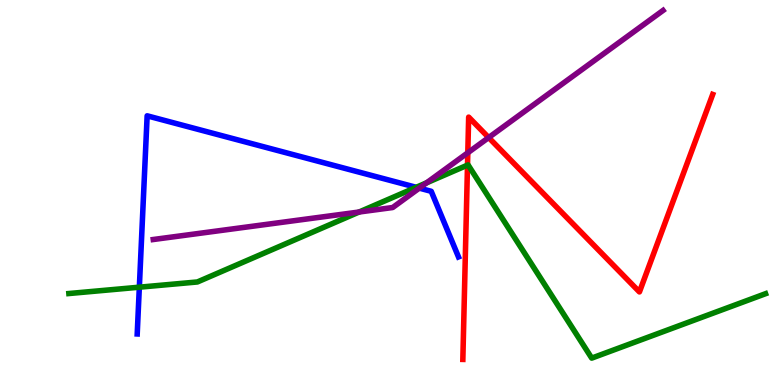[{'lines': ['blue', 'red'], 'intersections': []}, {'lines': ['green', 'red'], 'intersections': [{'x': 6.03, 'y': 5.71}]}, {'lines': ['purple', 'red'], 'intersections': [{'x': 6.04, 'y': 6.03}, {'x': 6.31, 'y': 6.43}]}, {'lines': ['blue', 'green'], 'intersections': [{'x': 1.8, 'y': 2.54}, {'x': 5.37, 'y': 5.13}]}, {'lines': ['blue', 'purple'], 'intersections': [{'x': 5.41, 'y': 5.11}]}, {'lines': ['green', 'purple'], 'intersections': [{'x': 4.63, 'y': 4.49}, {'x': 5.5, 'y': 5.25}]}]